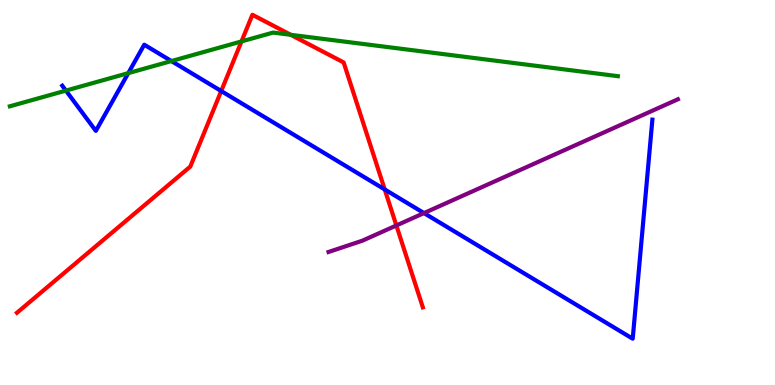[{'lines': ['blue', 'red'], 'intersections': [{'x': 2.85, 'y': 7.64}, {'x': 4.96, 'y': 5.08}]}, {'lines': ['green', 'red'], 'intersections': [{'x': 3.12, 'y': 8.92}, {'x': 3.75, 'y': 9.1}]}, {'lines': ['purple', 'red'], 'intersections': [{'x': 5.11, 'y': 4.14}]}, {'lines': ['blue', 'green'], 'intersections': [{'x': 0.851, 'y': 7.65}, {'x': 1.66, 'y': 8.1}, {'x': 2.21, 'y': 8.41}]}, {'lines': ['blue', 'purple'], 'intersections': [{'x': 5.47, 'y': 4.47}]}, {'lines': ['green', 'purple'], 'intersections': []}]